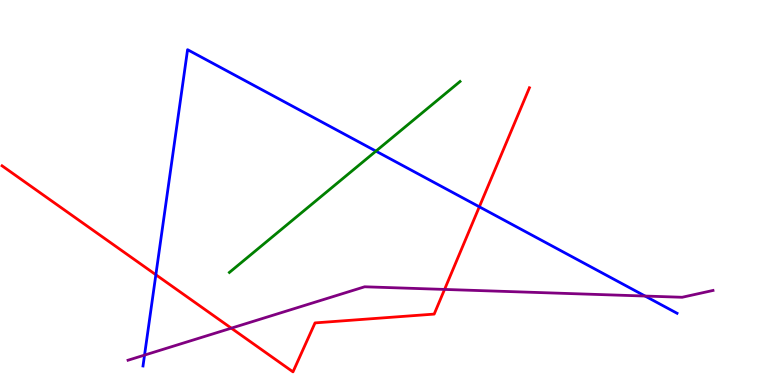[{'lines': ['blue', 'red'], 'intersections': [{'x': 2.01, 'y': 2.86}, {'x': 6.18, 'y': 4.63}]}, {'lines': ['green', 'red'], 'intersections': []}, {'lines': ['purple', 'red'], 'intersections': [{'x': 2.98, 'y': 1.48}, {'x': 5.74, 'y': 2.48}]}, {'lines': ['blue', 'green'], 'intersections': [{'x': 4.85, 'y': 6.07}]}, {'lines': ['blue', 'purple'], 'intersections': [{'x': 1.87, 'y': 0.777}, {'x': 8.32, 'y': 2.31}]}, {'lines': ['green', 'purple'], 'intersections': []}]